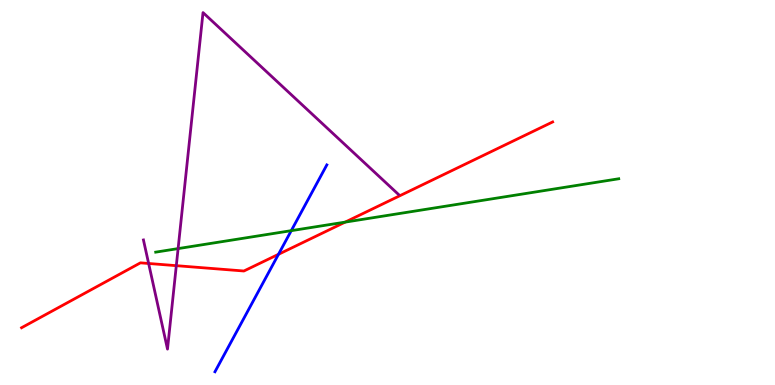[{'lines': ['blue', 'red'], 'intersections': [{'x': 3.59, 'y': 3.39}]}, {'lines': ['green', 'red'], 'intersections': [{'x': 4.45, 'y': 4.23}]}, {'lines': ['purple', 'red'], 'intersections': [{'x': 1.92, 'y': 3.16}, {'x': 2.27, 'y': 3.1}]}, {'lines': ['blue', 'green'], 'intersections': [{'x': 3.76, 'y': 4.01}]}, {'lines': ['blue', 'purple'], 'intersections': []}, {'lines': ['green', 'purple'], 'intersections': [{'x': 2.3, 'y': 3.54}]}]